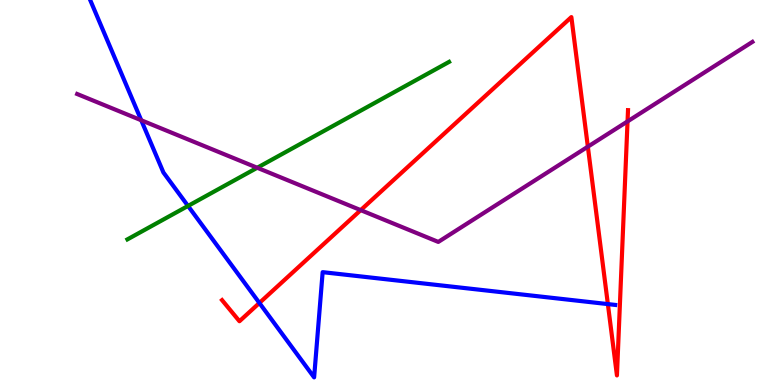[{'lines': ['blue', 'red'], 'intersections': [{'x': 3.35, 'y': 2.13}, {'x': 7.84, 'y': 2.1}]}, {'lines': ['green', 'red'], 'intersections': []}, {'lines': ['purple', 'red'], 'intersections': [{'x': 4.65, 'y': 4.54}, {'x': 7.59, 'y': 6.19}, {'x': 8.1, 'y': 6.85}]}, {'lines': ['blue', 'green'], 'intersections': [{'x': 2.43, 'y': 4.65}]}, {'lines': ['blue', 'purple'], 'intersections': [{'x': 1.82, 'y': 6.88}]}, {'lines': ['green', 'purple'], 'intersections': [{'x': 3.32, 'y': 5.64}]}]